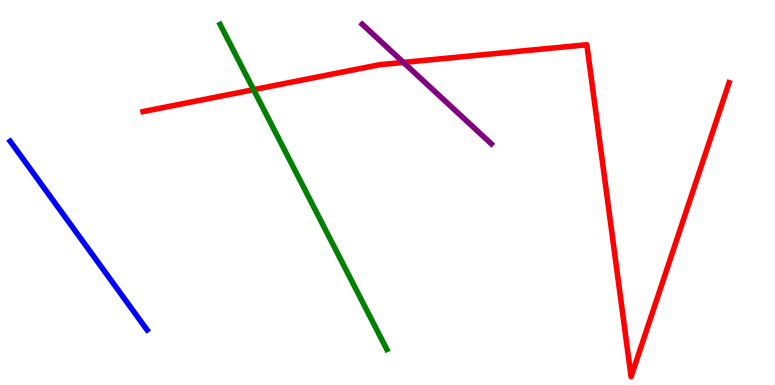[{'lines': ['blue', 'red'], 'intersections': []}, {'lines': ['green', 'red'], 'intersections': [{'x': 3.27, 'y': 7.67}]}, {'lines': ['purple', 'red'], 'intersections': [{'x': 5.21, 'y': 8.38}]}, {'lines': ['blue', 'green'], 'intersections': []}, {'lines': ['blue', 'purple'], 'intersections': []}, {'lines': ['green', 'purple'], 'intersections': []}]